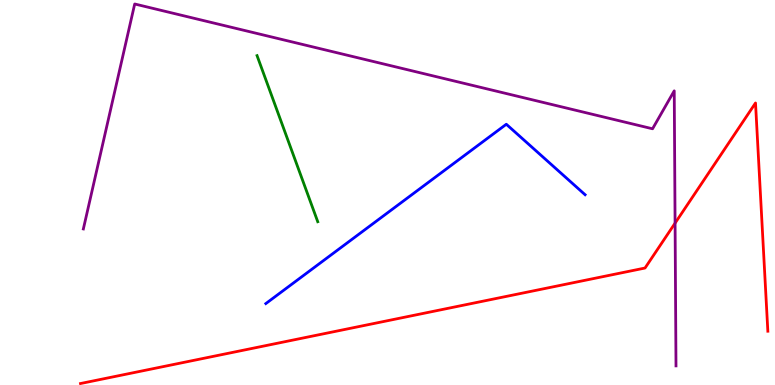[{'lines': ['blue', 'red'], 'intersections': []}, {'lines': ['green', 'red'], 'intersections': []}, {'lines': ['purple', 'red'], 'intersections': [{'x': 8.71, 'y': 4.2}]}, {'lines': ['blue', 'green'], 'intersections': []}, {'lines': ['blue', 'purple'], 'intersections': []}, {'lines': ['green', 'purple'], 'intersections': []}]